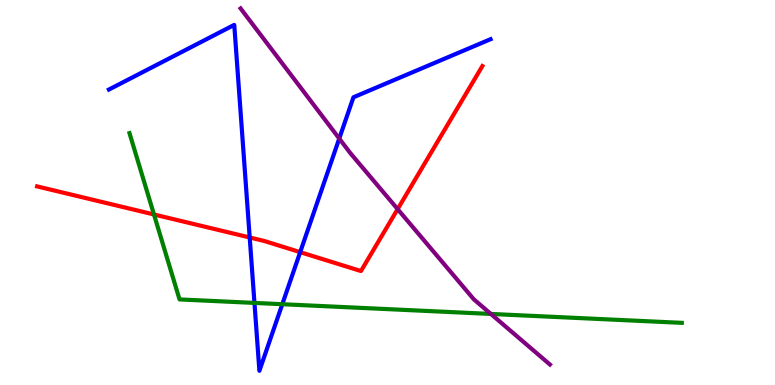[{'lines': ['blue', 'red'], 'intersections': [{'x': 3.22, 'y': 3.83}, {'x': 3.87, 'y': 3.45}]}, {'lines': ['green', 'red'], 'intersections': [{'x': 1.99, 'y': 4.43}]}, {'lines': ['purple', 'red'], 'intersections': [{'x': 5.13, 'y': 4.57}]}, {'lines': ['blue', 'green'], 'intersections': [{'x': 3.28, 'y': 2.13}, {'x': 3.64, 'y': 2.1}]}, {'lines': ['blue', 'purple'], 'intersections': [{'x': 4.38, 'y': 6.4}]}, {'lines': ['green', 'purple'], 'intersections': [{'x': 6.33, 'y': 1.85}]}]